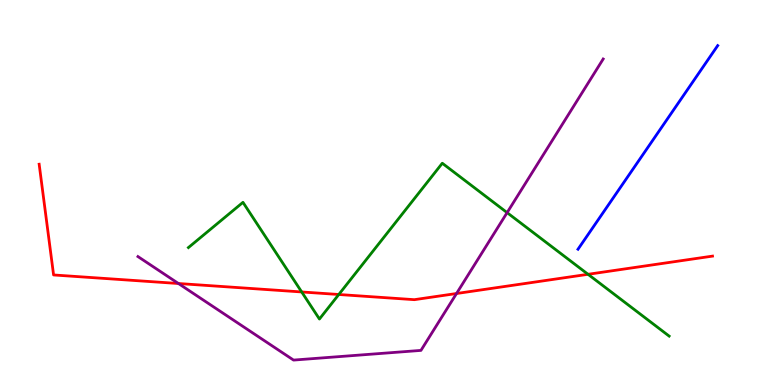[{'lines': ['blue', 'red'], 'intersections': []}, {'lines': ['green', 'red'], 'intersections': [{'x': 3.89, 'y': 2.42}, {'x': 4.37, 'y': 2.35}, {'x': 7.59, 'y': 2.88}]}, {'lines': ['purple', 'red'], 'intersections': [{'x': 2.3, 'y': 2.64}, {'x': 5.89, 'y': 2.38}]}, {'lines': ['blue', 'green'], 'intersections': []}, {'lines': ['blue', 'purple'], 'intersections': []}, {'lines': ['green', 'purple'], 'intersections': [{'x': 6.54, 'y': 4.48}]}]